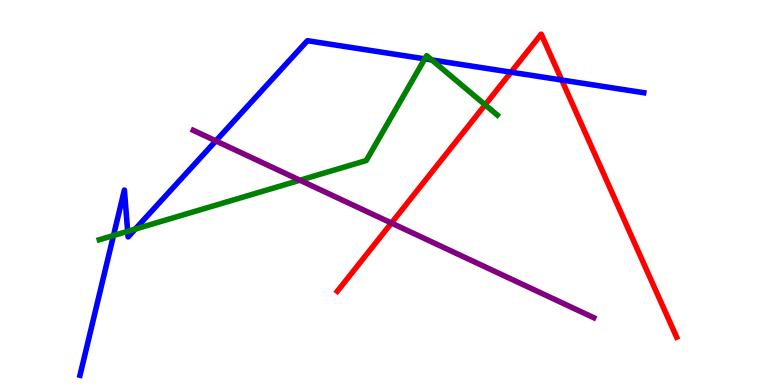[{'lines': ['blue', 'red'], 'intersections': [{'x': 6.59, 'y': 8.13}, {'x': 7.25, 'y': 7.92}]}, {'lines': ['green', 'red'], 'intersections': [{'x': 6.26, 'y': 7.28}]}, {'lines': ['purple', 'red'], 'intersections': [{'x': 5.05, 'y': 4.21}]}, {'lines': ['blue', 'green'], 'intersections': [{'x': 1.46, 'y': 3.88}, {'x': 1.65, 'y': 3.99}, {'x': 1.75, 'y': 4.05}, {'x': 5.48, 'y': 8.47}, {'x': 5.57, 'y': 8.44}]}, {'lines': ['blue', 'purple'], 'intersections': [{'x': 2.79, 'y': 6.34}]}, {'lines': ['green', 'purple'], 'intersections': [{'x': 3.87, 'y': 5.32}]}]